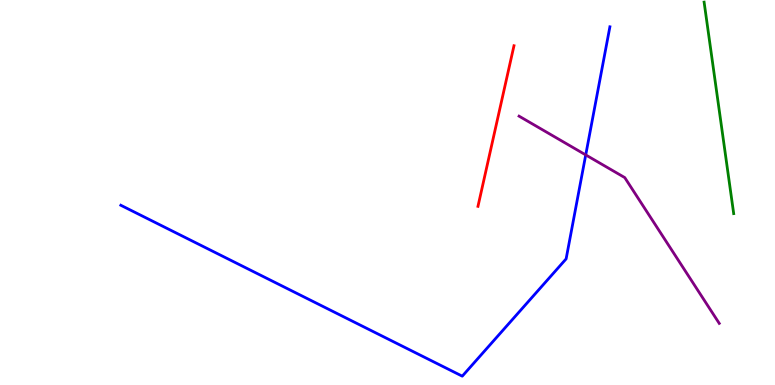[{'lines': ['blue', 'red'], 'intersections': []}, {'lines': ['green', 'red'], 'intersections': []}, {'lines': ['purple', 'red'], 'intersections': []}, {'lines': ['blue', 'green'], 'intersections': []}, {'lines': ['blue', 'purple'], 'intersections': [{'x': 7.56, 'y': 5.98}]}, {'lines': ['green', 'purple'], 'intersections': []}]